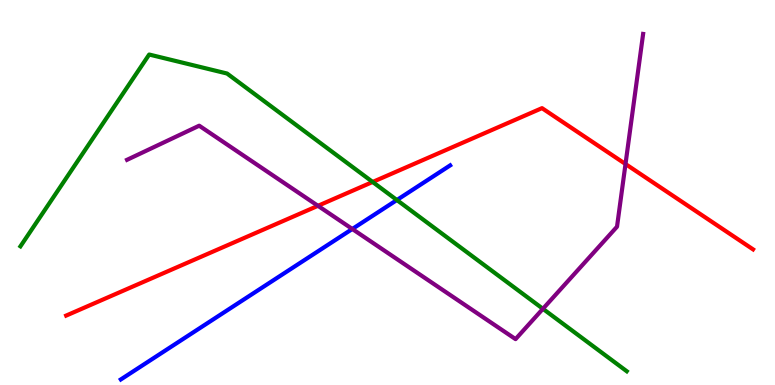[{'lines': ['blue', 'red'], 'intersections': []}, {'lines': ['green', 'red'], 'intersections': [{'x': 4.81, 'y': 5.27}]}, {'lines': ['purple', 'red'], 'intersections': [{'x': 4.1, 'y': 4.65}, {'x': 8.07, 'y': 5.74}]}, {'lines': ['blue', 'green'], 'intersections': [{'x': 5.12, 'y': 4.8}]}, {'lines': ['blue', 'purple'], 'intersections': [{'x': 4.55, 'y': 4.05}]}, {'lines': ['green', 'purple'], 'intersections': [{'x': 7.01, 'y': 1.98}]}]